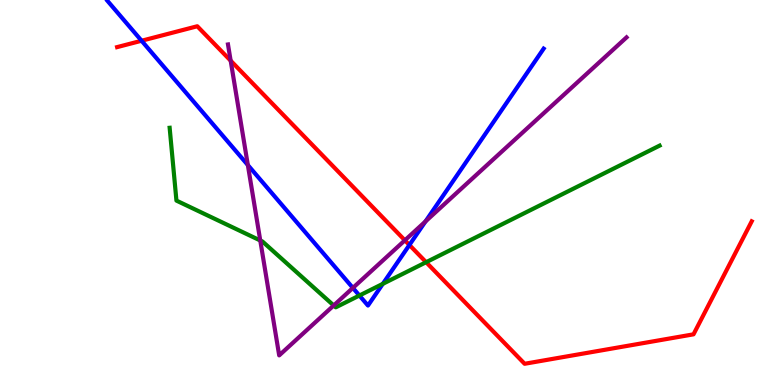[{'lines': ['blue', 'red'], 'intersections': [{'x': 1.83, 'y': 8.94}, {'x': 5.28, 'y': 3.64}]}, {'lines': ['green', 'red'], 'intersections': [{'x': 5.5, 'y': 3.19}]}, {'lines': ['purple', 'red'], 'intersections': [{'x': 2.98, 'y': 8.42}, {'x': 5.22, 'y': 3.76}]}, {'lines': ['blue', 'green'], 'intersections': [{'x': 4.64, 'y': 2.32}, {'x': 4.94, 'y': 2.63}]}, {'lines': ['blue', 'purple'], 'intersections': [{'x': 3.2, 'y': 5.71}, {'x': 4.55, 'y': 2.52}, {'x': 5.49, 'y': 4.25}]}, {'lines': ['green', 'purple'], 'intersections': [{'x': 3.36, 'y': 3.75}, {'x': 4.31, 'y': 2.07}]}]